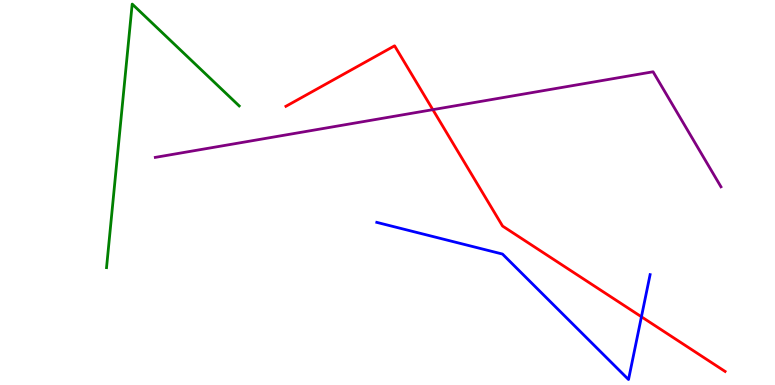[{'lines': ['blue', 'red'], 'intersections': [{'x': 8.28, 'y': 1.77}]}, {'lines': ['green', 'red'], 'intersections': []}, {'lines': ['purple', 'red'], 'intersections': [{'x': 5.58, 'y': 7.15}]}, {'lines': ['blue', 'green'], 'intersections': []}, {'lines': ['blue', 'purple'], 'intersections': []}, {'lines': ['green', 'purple'], 'intersections': []}]